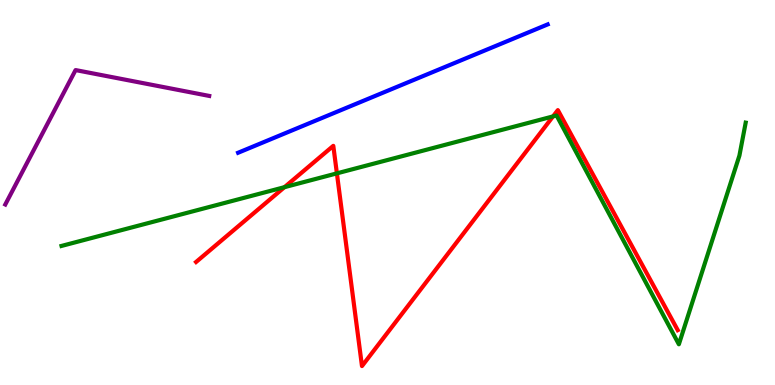[{'lines': ['blue', 'red'], 'intersections': []}, {'lines': ['green', 'red'], 'intersections': [{'x': 3.67, 'y': 5.14}, {'x': 4.35, 'y': 5.5}, {'x': 7.14, 'y': 6.98}]}, {'lines': ['purple', 'red'], 'intersections': []}, {'lines': ['blue', 'green'], 'intersections': []}, {'lines': ['blue', 'purple'], 'intersections': []}, {'lines': ['green', 'purple'], 'intersections': []}]